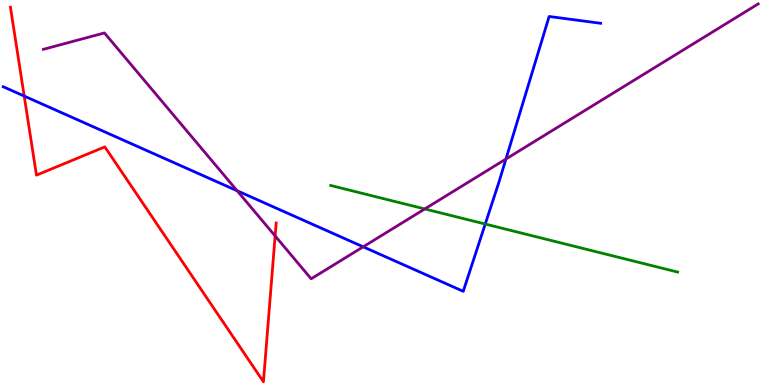[{'lines': ['blue', 'red'], 'intersections': [{'x': 0.312, 'y': 7.5}]}, {'lines': ['green', 'red'], 'intersections': []}, {'lines': ['purple', 'red'], 'intersections': [{'x': 3.55, 'y': 3.87}]}, {'lines': ['blue', 'green'], 'intersections': [{'x': 6.26, 'y': 4.18}]}, {'lines': ['blue', 'purple'], 'intersections': [{'x': 3.06, 'y': 5.05}, {'x': 4.69, 'y': 3.59}, {'x': 6.53, 'y': 5.87}]}, {'lines': ['green', 'purple'], 'intersections': [{'x': 5.48, 'y': 4.57}]}]